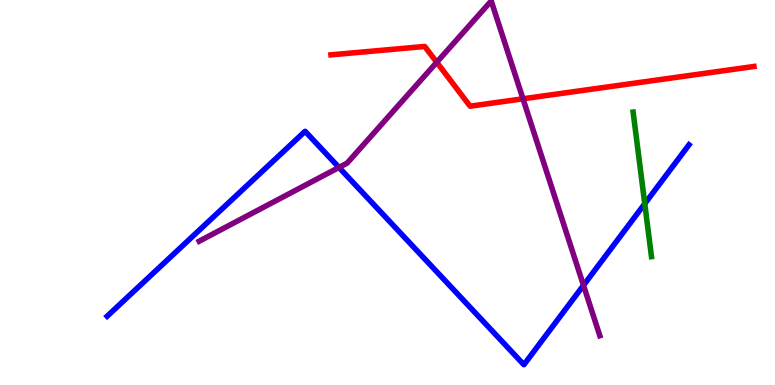[{'lines': ['blue', 'red'], 'intersections': []}, {'lines': ['green', 'red'], 'intersections': []}, {'lines': ['purple', 'red'], 'intersections': [{'x': 5.64, 'y': 8.38}, {'x': 6.75, 'y': 7.43}]}, {'lines': ['blue', 'green'], 'intersections': [{'x': 8.32, 'y': 4.71}]}, {'lines': ['blue', 'purple'], 'intersections': [{'x': 4.37, 'y': 5.65}, {'x': 7.53, 'y': 2.59}]}, {'lines': ['green', 'purple'], 'intersections': []}]